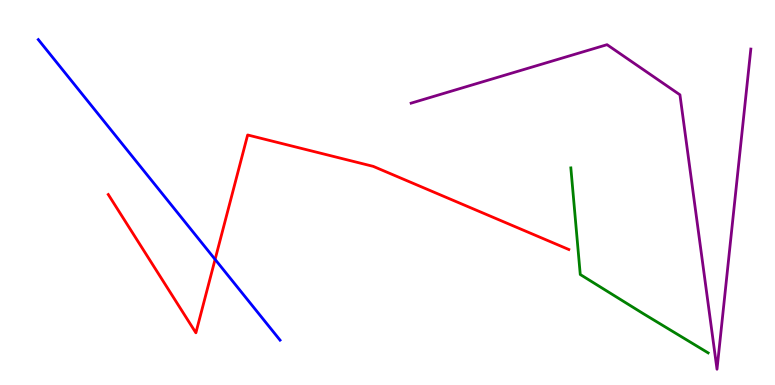[{'lines': ['blue', 'red'], 'intersections': [{'x': 2.78, 'y': 3.26}]}, {'lines': ['green', 'red'], 'intersections': []}, {'lines': ['purple', 'red'], 'intersections': []}, {'lines': ['blue', 'green'], 'intersections': []}, {'lines': ['blue', 'purple'], 'intersections': []}, {'lines': ['green', 'purple'], 'intersections': []}]